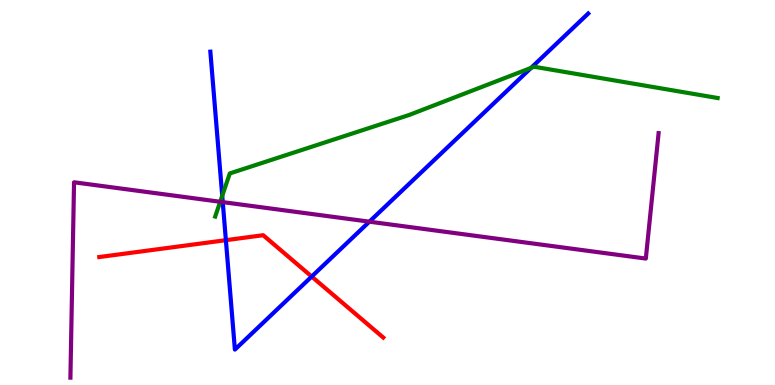[{'lines': ['blue', 'red'], 'intersections': [{'x': 2.91, 'y': 3.76}, {'x': 4.02, 'y': 2.82}]}, {'lines': ['green', 'red'], 'intersections': []}, {'lines': ['purple', 'red'], 'intersections': []}, {'lines': ['blue', 'green'], 'intersections': [{'x': 2.87, 'y': 4.91}, {'x': 6.85, 'y': 8.24}]}, {'lines': ['blue', 'purple'], 'intersections': [{'x': 2.87, 'y': 4.75}, {'x': 4.77, 'y': 4.24}]}, {'lines': ['green', 'purple'], 'intersections': [{'x': 2.84, 'y': 4.76}]}]